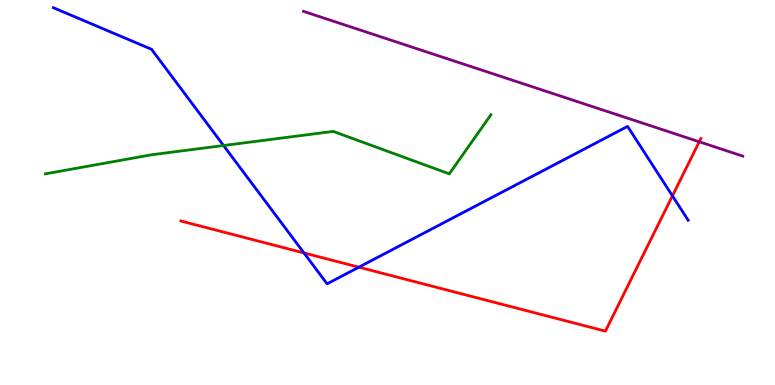[{'lines': ['blue', 'red'], 'intersections': [{'x': 3.92, 'y': 3.43}, {'x': 4.63, 'y': 3.06}, {'x': 8.68, 'y': 4.91}]}, {'lines': ['green', 'red'], 'intersections': []}, {'lines': ['purple', 'red'], 'intersections': [{'x': 9.02, 'y': 6.32}]}, {'lines': ['blue', 'green'], 'intersections': [{'x': 2.88, 'y': 6.22}]}, {'lines': ['blue', 'purple'], 'intersections': []}, {'lines': ['green', 'purple'], 'intersections': []}]